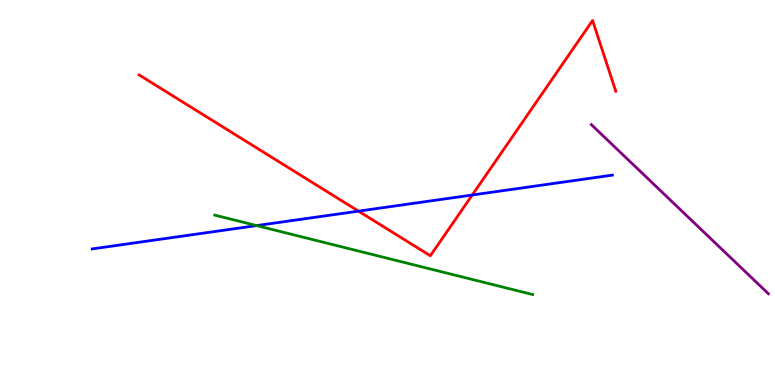[{'lines': ['blue', 'red'], 'intersections': [{'x': 4.63, 'y': 4.52}, {'x': 6.09, 'y': 4.93}]}, {'lines': ['green', 'red'], 'intersections': []}, {'lines': ['purple', 'red'], 'intersections': []}, {'lines': ['blue', 'green'], 'intersections': [{'x': 3.31, 'y': 4.14}]}, {'lines': ['blue', 'purple'], 'intersections': []}, {'lines': ['green', 'purple'], 'intersections': []}]